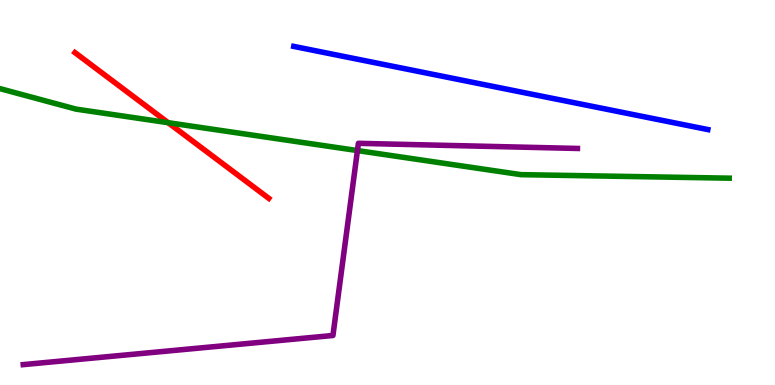[{'lines': ['blue', 'red'], 'intersections': []}, {'lines': ['green', 'red'], 'intersections': [{'x': 2.17, 'y': 6.81}]}, {'lines': ['purple', 'red'], 'intersections': []}, {'lines': ['blue', 'green'], 'intersections': []}, {'lines': ['blue', 'purple'], 'intersections': []}, {'lines': ['green', 'purple'], 'intersections': [{'x': 4.61, 'y': 6.09}]}]